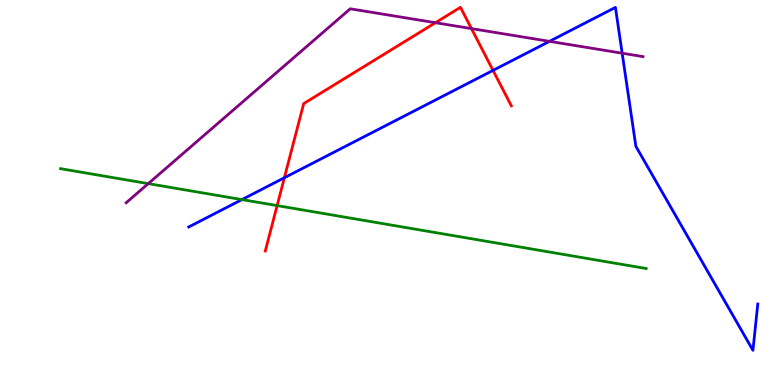[{'lines': ['blue', 'red'], 'intersections': [{'x': 3.67, 'y': 5.38}, {'x': 6.36, 'y': 8.17}]}, {'lines': ['green', 'red'], 'intersections': [{'x': 3.58, 'y': 4.66}]}, {'lines': ['purple', 'red'], 'intersections': [{'x': 5.62, 'y': 9.41}, {'x': 6.08, 'y': 9.26}]}, {'lines': ['blue', 'green'], 'intersections': [{'x': 3.12, 'y': 4.82}]}, {'lines': ['blue', 'purple'], 'intersections': [{'x': 7.09, 'y': 8.93}, {'x': 8.03, 'y': 8.62}]}, {'lines': ['green', 'purple'], 'intersections': [{'x': 1.91, 'y': 5.23}]}]